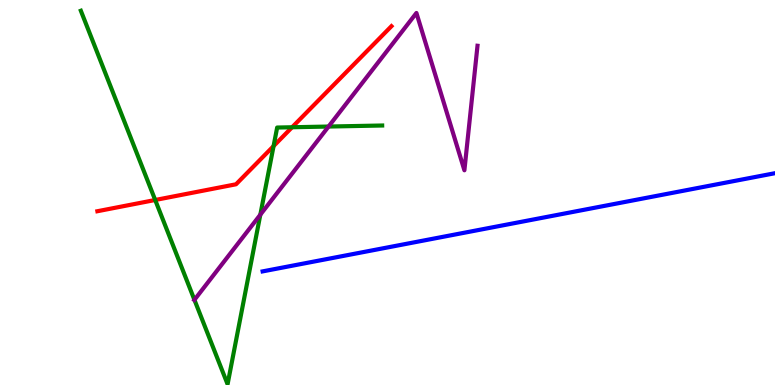[{'lines': ['blue', 'red'], 'intersections': []}, {'lines': ['green', 'red'], 'intersections': [{'x': 2.0, 'y': 4.81}, {'x': 3.53, 'y': 6.21}, {'x': 3.77, 'y': 6.69}]}, {'lines': ['purple', 'red'], 'intersections': []}, {'lines': ['blue', 'green'], 'intersections': []}, {'lines': ['blue', 'purple'], 'intersections': []}, {'lines': ['green', 'purple'], 'intersections': [{'x': 2.51, 'y': 2.21}, {'x': 3.36, 'y': 4.42}, {'x': 4.24, 'y': 6.71}]}]